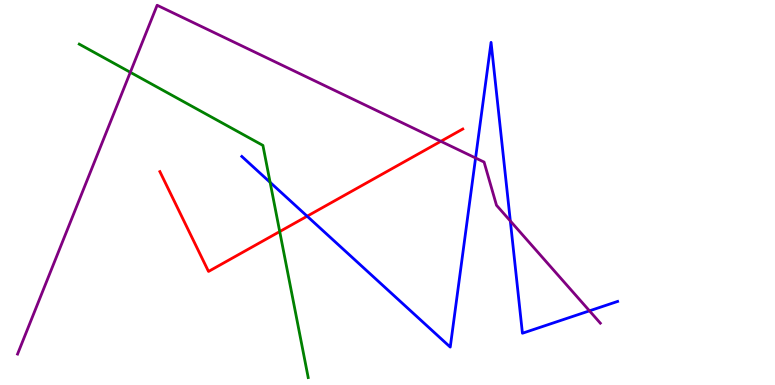[{'lines': ['blue', 'red'], 'intersections': [{'x': 3.96, 'y': 4.38}]}, {'lines': ['green', 'red'], 'intersections': [{'x': 3.61, 'y': 3.99}]}, {'lines': ['purple', 'red'], 'intersections': [{'x': 5.69, 'y': 6.33}]}, {'lines': ['blue', 'green'], 'intersections': [{'x': 3.49, 'y': 5.26}]}, {'lines': ['blue', 'purple'], 'intersections': [{'x': 6.14, 'y': 5.9}, {'x': 6.58, 'y': 4.26}, {'x': 7.61, 'y': 1.93}]}, {'lines': ['green', 'purple'], 'intersections': [{'x': 1.68, 'y': 8.12}]}]